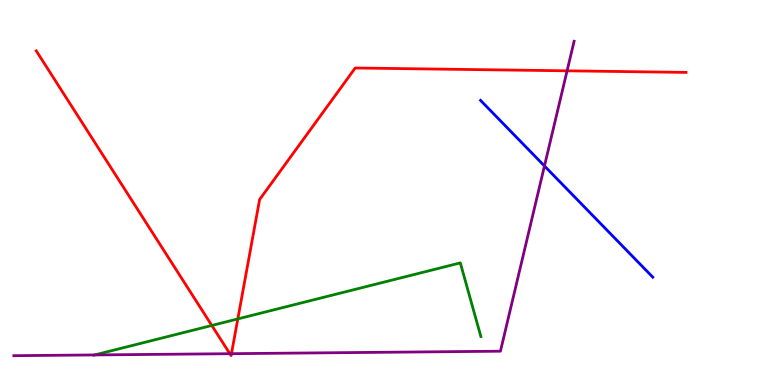[{'lines': ['blue', 'red'], 'intersections': []}, {'lines': ['green', 'red'], 'intersections': [{'x': 2.73, 'y': 1.55}, {'x': 3.07, 'y': 1.72}]}, {'lines': ['purple', 'red'], 'intersections': [{'x': 2.97, 'y': 0.813}, {'x': 2.99, 'y': 0.814}, {'x': 7.32, 'y': 8.16}]}, {'lines': ['blue', 'green'], 'intersections': []}, {'lines': ['blue', 'purple'], 'intersections': [{'x': 7.03, 'y': 5.69}]}, {'lines': ['green', 'purple'], 'intersections': [{'x': 1.22, 'y': 0.781}]}]